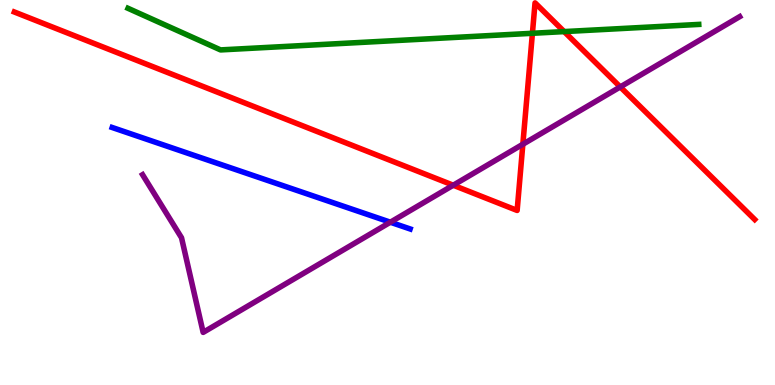[{'lines': ['blue', 'red'], 'intersections': []}, {'lines': ['green', 'red'], 'intersections': [{'x': 6.87, 'y': 9.14}, {'x': 7.28, 'y': 9.18}]}, {'lines': ['purple', 'red'], 'intersections': [{'x': 5.85, 'y': 5.19}, {'x': 6.75, 'y': 6.25}, {'x': 8.0, 'y': 7.74}]}, {'lines': ['blue', 'green'], 'intersections': []}, {'lines': ['blue', 'purple'], 'intersections': [{'x': 5.04, 'y': 4.23}]}, {'lines': ['green', 'purple'], 'intersections': []}]